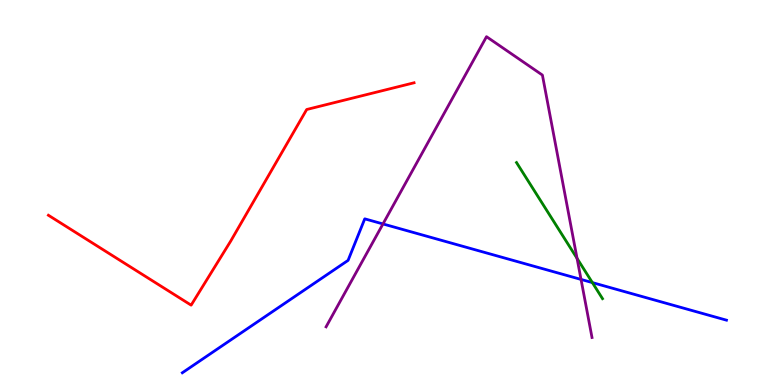[{'lines': ['blue', 'red'], 'intersections': []}, {'lines': ['green', 'red'], 'intersections': []}, {'lines': ['purple', 'red'], 'intersections': []}, {'lines': ['blue', 'green'], 'intersections': [{'x': 7.64, 'y': 2.66}]}, {'lines': ['blue', 'purple'], 'intersections': [{'x': 4.94, 'y': 4.18}, {'x': 7.5, 'y': 2.74}]}, {'lines': ['green', 'purple'], 'intersections': [{'x': 7.45, 'y': 3.29}]}]